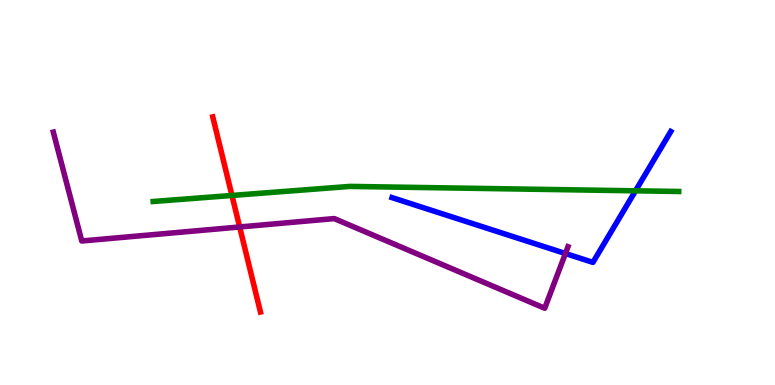[{'lines': ['blue', 'red'], 'intersections': []}, {'lines': ['green', 'red'], 'intersections': [{'x': 2.99, 'y': 4.92}]}, {'lines': ['purple', 'red'], 'intersections': [{'x': 3.09, 'y': 4.1}]}, {'lines': ['blue', 'green'], 'intersections': [{'x': 8.2, 'y': 5.04}]}, {'lines': ['blue', 'purple'], 'intersections': [{'x': 7.3, 'y': 3.42}]}, {'lines': ['green', 'purple'], 'intersections': []}]